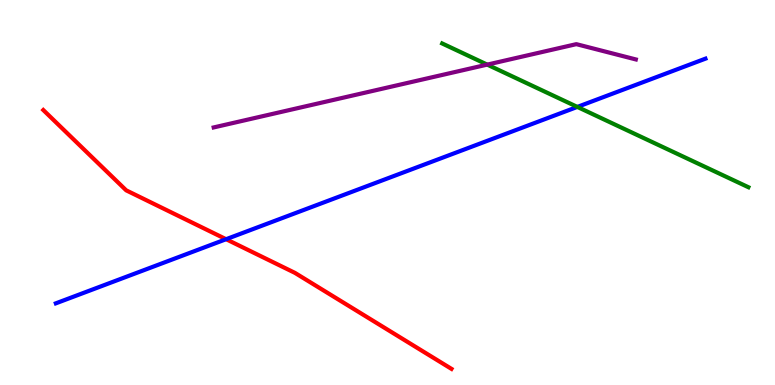[{'lines': ['blue', 'red'], 'intersections': [{'x': 2.92, 'y': 3.79}]}, {'lines': ['green', 'red'], 'intersections': []}, {'lines': ['purple', 'red'], 'intersections': []}, {'lines': ['blue', 'green'], 'intersections': [{'x': 7.45, 'y': 7.22}]}, {'lines': ['blue', 'purple'], 'intersections': []}, {'lines': ['green', 'purple'], 'intersections': [{'x': 6.29, 'y': 8.32}]}]